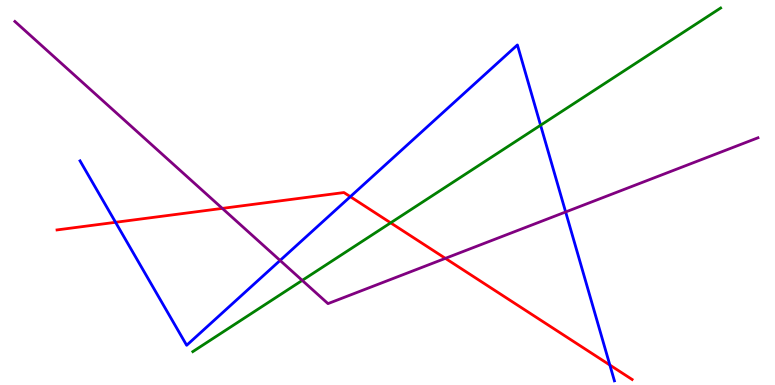[{'lines': ['blue', 'red'], 'intersections': [{'x': 1.49, 'y': 4.23}, {'x': 4.52, 'y': 4.89}, {'x': 7.87, 'y': 0.519}]}, {'lines': ['green', 'red'], 'intersections': [{'x': 5.04, 'y': 4.21}]}, {'lines': ['purple', 'red'], 'intersections': [{'x': 2.87, 'y': 4.59}, {'x': 5.75, 'y': 3.29}]}, {'lines': ['blue', 'green'], 'intersections': [{'x': 6.98, 'y': 6.75}]}, {'lines': ['blue', 'purple'], 'intersections': [{'x': 3.61, 'y': 3.24}, {'x': 7.3, 'y': 4.49}]}, {'lines': ['green', 'purple'], 'intersections': [{'x': 3.9, 'y': 2.72}]}]